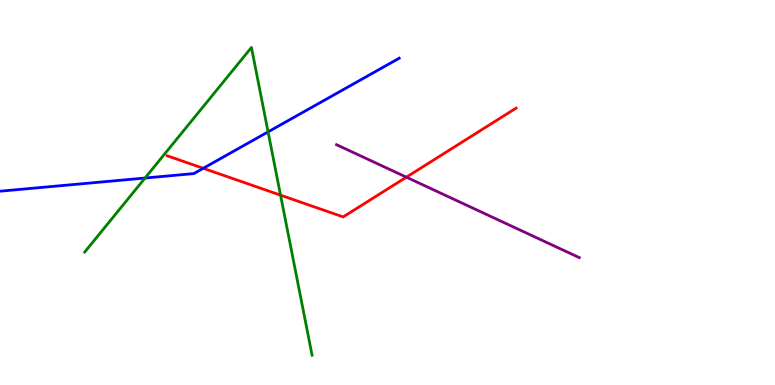[{'lines': ['blue', 'red'], 'intersections': [{'x': 2.62, 'y': 5.63}]}, {'lines': ['green', 'red'], 'intersections': [{'x': 3.62, 'y': 4.93}]}, {'lines': ['purple', 'red'], 'intersections': [{'x': 5.24, 'y': 5.4}]}, {'lines': ['blue', 'green'], 'intersections': [{'x': 1.87, 'y': 5.38}, {'x': 3.46, 'y': 6.57}]}, {'lines': ['blue', 'purple'], 'intersections': []}, {'lines': ['green', 'purple'], 'intersections': []}]